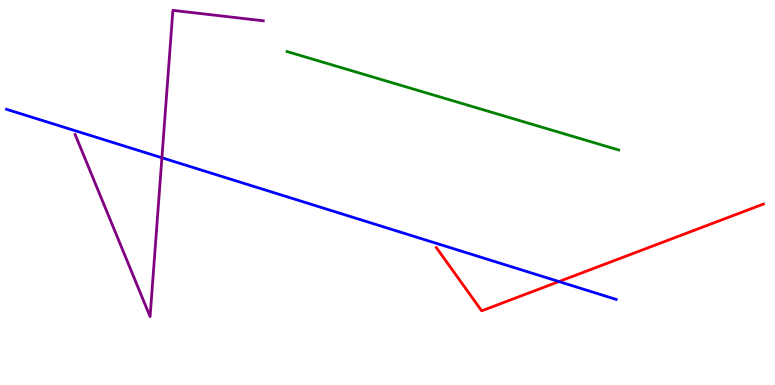[{'lines': ['blue', 'red'], 'intersections': [{'x': 7.21, 'y': 2.69}]}, {'lines': ['green', 'red'], 'intersections': []}, {'lines': ['purple', 'red'], 'intersections': []}, {'lines': ['blue', 'green'], 'intersections': []}, {'lines': ['blue', 'purple'], 'intersections': [{'x': 2.09, 'y': 5.9}]}, {'lines': ['green', 'purple'], 'intersections': []}]